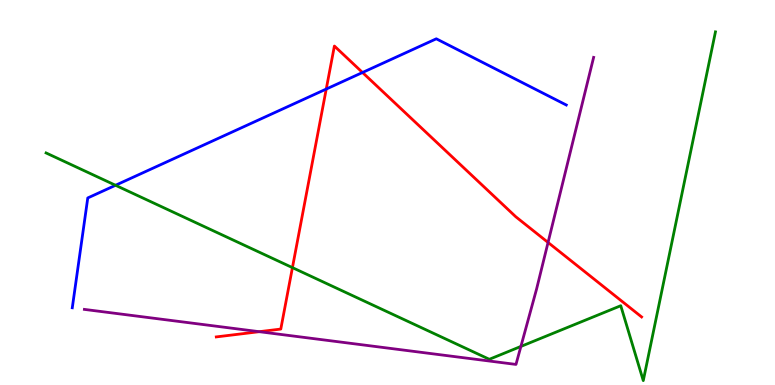[{'lines': ['blue', 'red'], 'intersections': [{'x': 4.21, 'y': 7.69}, {'x': 4.68, 'y': 8.12}]}, {'lines': ['green', 'red'], 'intersections': [{'x': 3.77, 'y': 3.05}]}, {'lines': ['purple', 'red'], 'intersections': [{'x': 3.35, 'y': 1.38}, {'x': 7.07, 'y': 3.7}]}, {'lines': ['blue', 'green'], 'intersections': [{'x': 1.49, 'y': 5.19}]}, {'lines': ['blue', 'purple'], 'intersections': []}, {'lines': ['green', 'purple'], 'intersections': [{'x': 6.72, 'y': 1.0}]}]